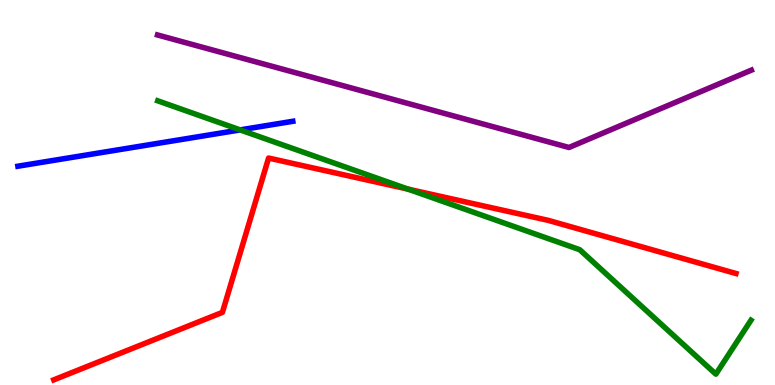[{'lines': ['blue', 'red'], 'intersections': []}, {'lines': ['green', 'red'], 'intersections': [{'x': 5.26, 'y': 5.09}]}, {'lines': ['purple', 'red'], 'intersections': []}, {'lines': ['blue', 'green'], 'intersections': [{'x': 3.1, 'y': 6.63}]}, {'lines': ['blue', 'purple'], 'intersections': []}, {'lines': ['green', 'purple'], 'intersections': []}]